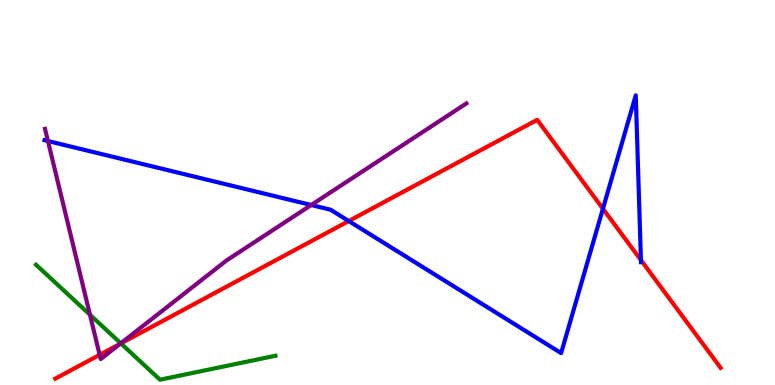[{'lines': ['blue', 'red'], 'intersections': [{'x': 4.5, 'y': 4.26}, {'x': 7.78, 'y': 4.58}, {'x': 8.27, 'y': 3.24}]}, {'lines': ['green', 'red'], 'intersections': [{'x': 1.56, 'y': 1.08}]}, {'lines': ['purple', 'red'], 'intersections': [{'x': 1.29, 'y': 0.784}, {'x': 1.55, 'y': 1.07}]}, {'lines': ['blue', 'green'], 'intersections': []}, {'lines': ['blue', 'purple'], 'intersections': [{'x': 0.619, 'y': 6.34}, {'x': 4.02, 'y': 4.67}]}, {'lines': ['green', 'purple'], 'intersections': [{'x': 1.16, 'y': 1.82}, {'x': 1.56, 'y': 1.08}]}]